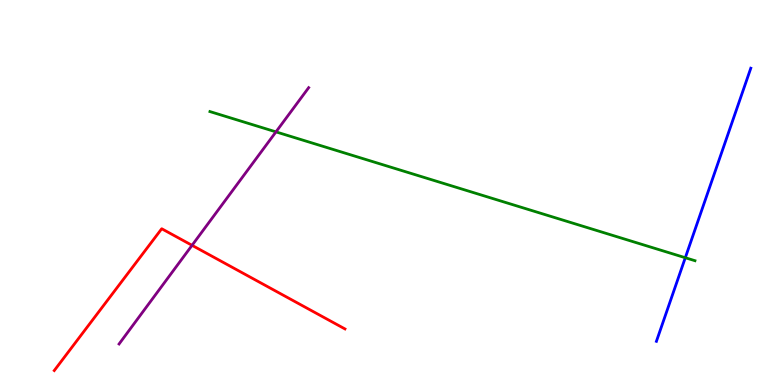[{'lines': ['blue', 'red'], 'intersections': []}, {'lines': ['green', 'red'], 'intersections': []}, {'lines': ['purple', 'red'], 'intersections': [{'x': 2.48, 'y': 3.63}]}, {'lines': ['blue', 'green'], 'intersections': [{'x': 8.84, 'y': 3.31}]}, {'lines': ['blue', 'purple'], 'intersections': []}, {'lines': ['green', 'purple'], 'intersections': [{'x': 3.56, 'y': 6.57}]}]